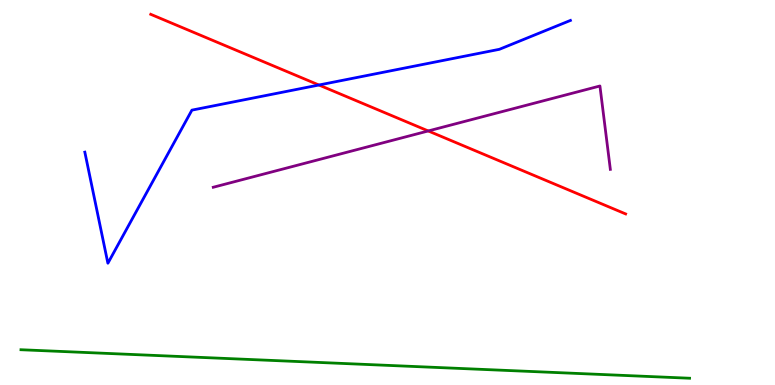[{'lines': ['blue', 'red'], 'intersections': [{'x': 4.12, 'y': 7.79}]}, {'lines': ['green', 'red'], 'intersections': []}, {'lines': ['purple', 'red'], 'intersections': [{'x': 5.53, 'y': 6.6}]}, {'lines': ['blue', 'green'], 'intersections': []}, {'lines': ['blue', 'purple'], 'intersections': []}, {'lines': ['green', 'purple'], 'intersections': []}]